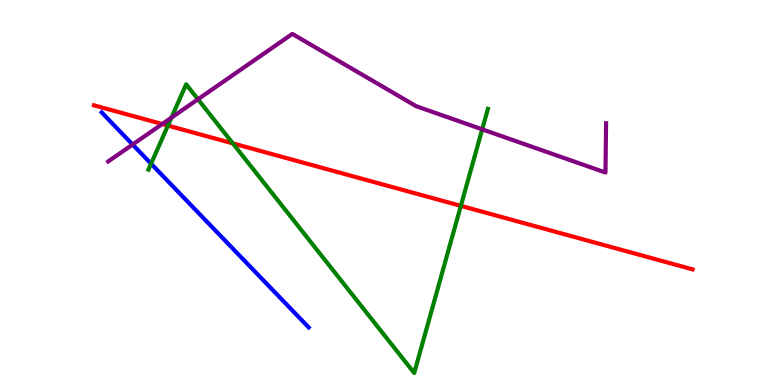[{'lines': ['blue', 'red'], 'intersections': []}, {'lines': ['green', 'red'], 'intersections': [{'x': 2.17, 'y': 6.74}, {'x': 3.0, 'y': 6.28}, {'x': 5.95, 'y': 4.65}]}, {'lines': ['purple', 'red'], 'intersections': [{'x': 2.09, 'y': 6.78}]}, {'lines': ['blue', 'green'], 'intersections': [{'x': 1.95, 'y': 5.75}]}, {'lines': ['blue', 'purple'], 'intersections': [{'x': 1.71, 'y': 6.25}]}, {'lines': ['green', 'purple'], 'intersections': [{'x': 2.21, 'y': 6.94}, {'x': 2.55, 'y': 7.42}, {'x': 6.22, 'y': 6.64}]}]